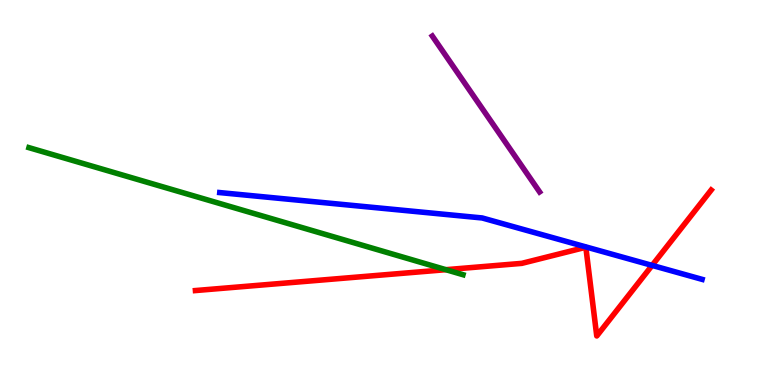[{'lines': ['blue', 'red'], 'intersections': [{'x': 8.41, 'y': 3.11}]}, {'lines': ['green', 'red'], 'intersections': [{'x': 5.75, 'y': 3.0}]}, {'lines': ['purple', 'red'], 'intersections': []}, {'lines': ['blue', 'green'], 'intersections': []}, {'lines': ['blue', 'purple'], 'intersections': []}, {'lines': ['green', 'purple'], 'intersections': []}]